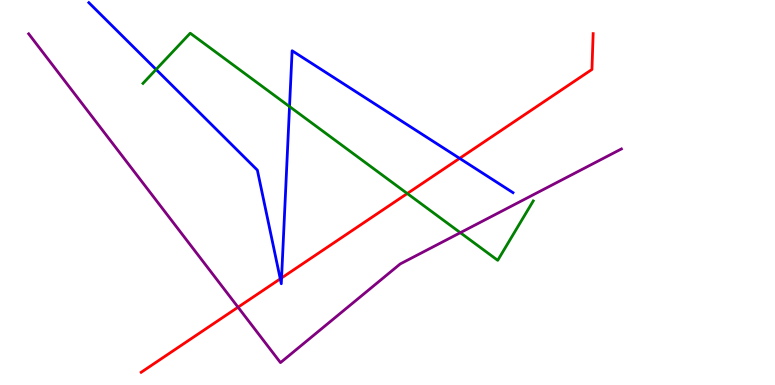[{'lines': ['blue', 'red'], 'intersections': [{'x': 3.62, 'y': 2.76}, {'x': 3.63, 'y': 2.78}, {'x': 5.93, 'y': 5.89}]}, {'lines': ['green', 'red'], 'intersections': [{'x': 5.26, 'y': 4.97}]}, {'lines': ['purple', 'red'], 'intersections': [{'x': 3.07, 'y': 2.02}]}, {'lines': ['blue', 'green'], 'intersections': [{'x': 2.01, 'y': 8.2}, {'x': 3.74, 'y': 7.23}]}, {'lines': ['blue', 'purple'], 'intersections': []}, {'lines': ['green', 'purple'], 'intersections': [{'x': 5.94, 'y': 3.96}]}]